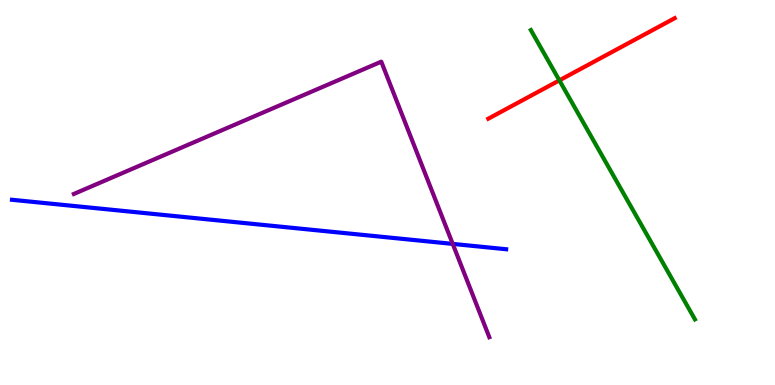[{'lines': ['blue', 'red'], 'intersections': []}, {'lines': ['green', 'red'], 'intersections': [{'x': 7.22, 'y': 7.91}]}, {'lines': ['purple', 'red'], 'intersections': []}, {'lines': ['blue', 'green'], 'intersections': []}, {'lines': ['blue', 'purple'], 'intersections': [{'x': 5.84, 'y': 3.67}]}, {'lines': ['green', 'purple'], 'intersections': []}]